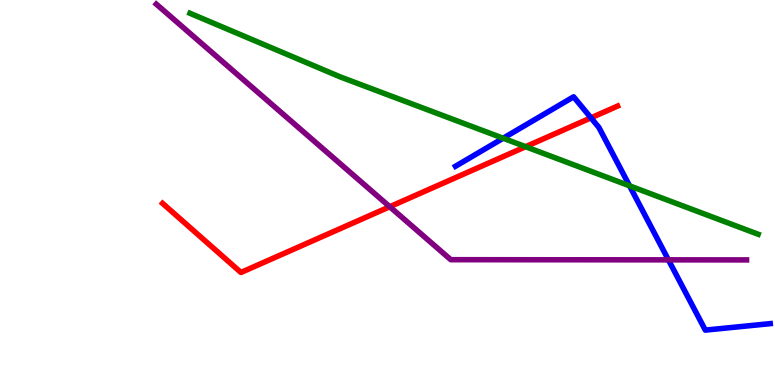[{'lines': ['blue', 'red'], 'intersections': [{'x': 7.63, 'y': 6.94}]}, {'lines': ['green', 'red'], 'intersections': [{'x': 6.78, 'y': 6.19}]}, {'lines': ['purple', 'red'], 'intersections': [{'x': 5.03, 'y': 4.63}]}, {'lines': ['blue', 'green'], 'intersections': [{'x': 6.49, 'y': 6.41}, {'x': 8.12, 'y': 5.17}]}, {'lines': ['blue', 'purple'], 'intersections': [{'x': 8.62, 'y': 3.25}]}, {'lines': ['green', 'purple'], 'intersections': []}]